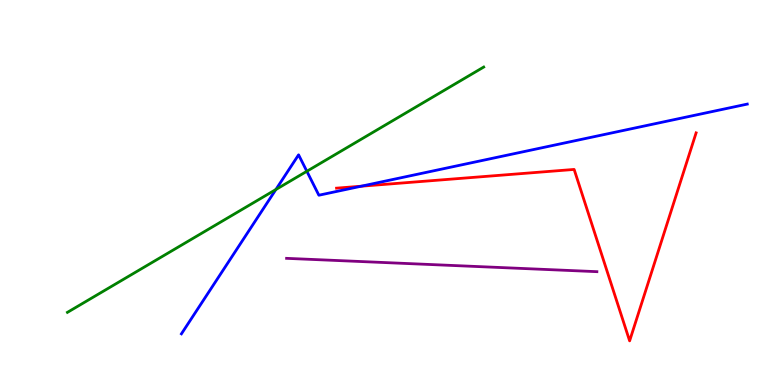[{'lines': ['blue', 'red'], 'intersections': [{'x': 4.66, 'y': 5.16}]}, {'lines': ['green', 'red'], 'intersections': []}, {'lines': ['purple', 'red'], 'intersections': []}, {'lines': ['blue', 'green'], 'intersections': [{'x': 3.56, 'y': 5.08}, {'x': 3.96, 'y': 5.55}]}, {'lines': ['blue', 'purple'], 'intersections': []}, {'lines': ['green', 'purple'], 'intersections': []}]